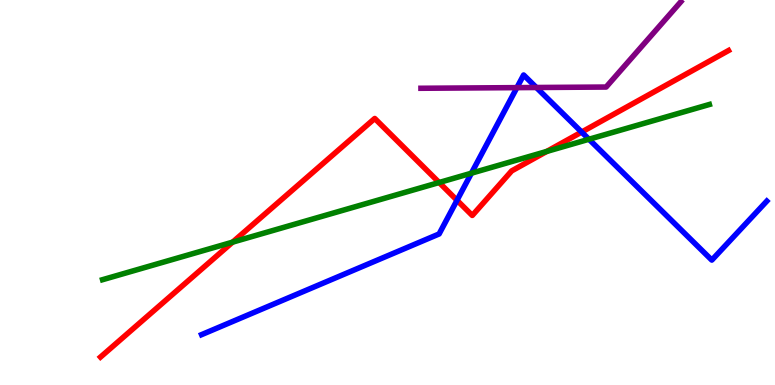[{'lines': ['blue', 'red'], 'intersections': [{'x': 5.9, 'y': 4.8}, {'x': 7.51, 'y': 6.57}]}, {'lines': ['green', 'red'], 'intersections': [{'x': 3.0, 'y': 3.71}, {'x': 5.67, 'y': 5.26}, {'x': 7.05, 'y': 6.07}]}, {'lines': ['purple', 'red'], 'intersections': []}, {'lines': ['blue', 'green'], 'intersections': [{'x': 6.08, 'y': 5.5}, {'x': 7.6, 'y': 6.38}]}, {'lines': ['blue', 'purple'], 'intersections': [{'x': 6.67, 'y': 7.72}, {'x': 6.92, 'y': 7.73}]}, {'lines': ['green', 'purple'], 'intersections': []}]